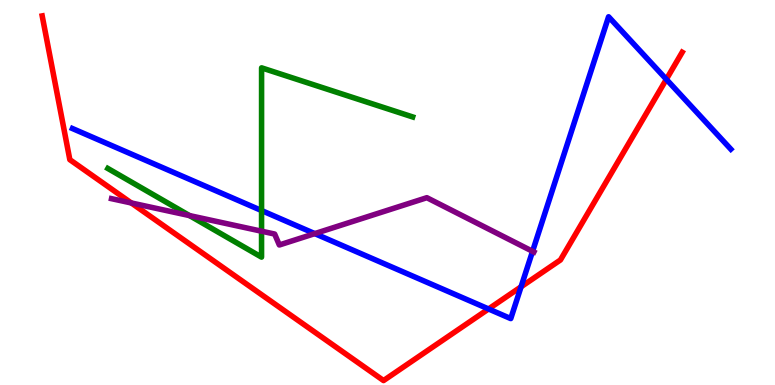[{'lines': ['blue', 'red'], 'intersections': [{'x': 6.3, 'y': 1.97}, {'x': 6.72, 'y': 2.55}, {'x': 8.6, 'y': 7.94}]}, {'lines': ['green', 'red'], 'intersections': []}, {'lines': ['purple', 'red'], 'intersections': [{'x': 1.69, 'y': 4.73}]}, {'lines': ['blue', 'green'], 'intersections': [{'x': 3.37, 'y': 4.53}]}, {'lines': ['blue', 'purple'], 'intersections': [{'x': 4.06, 'y': 3.93}, {'x': 6.87, 'y': 3.47}]}, {'lines': ['green', 'purple'], 'intersections': [{'x': 2.45, 'y': 4.4}, {'x': 3.37, 'y': 3.99}]}]